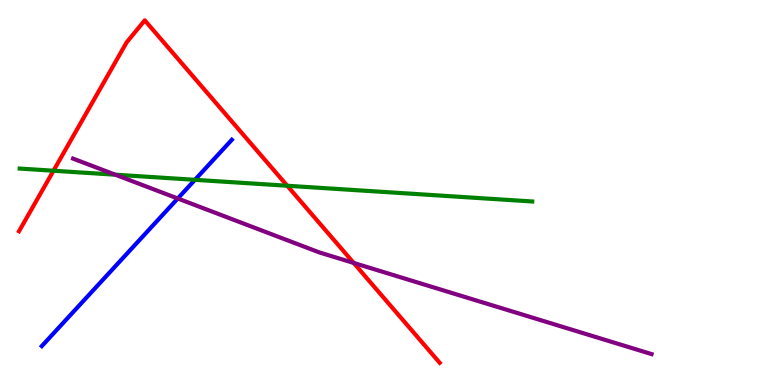[{'lines': ['blue', 'red'], 'intersections': []}, {'lines': ['green', 'red'], 'intersections': [{'x': 0.69, 'y': 5.57}, {'x': 3.71, 'y': 5.18}]}, {'lines': ['purple', 'red'], 'intersections': [{'x': 4.56, 'y': 3.17}]}, {'lines': ['blue', 'green'], 'intersections': [{'x': 2.52, 'y': 5.33}]}, {'lines': ['blue', 'purple'], 'intersections': [{'x': 2.29, 'y': 4.84}]}, {'lines': ['green', 'purple'], 'intersections': [{'x': 1.49, 'y': 5.46}]}]